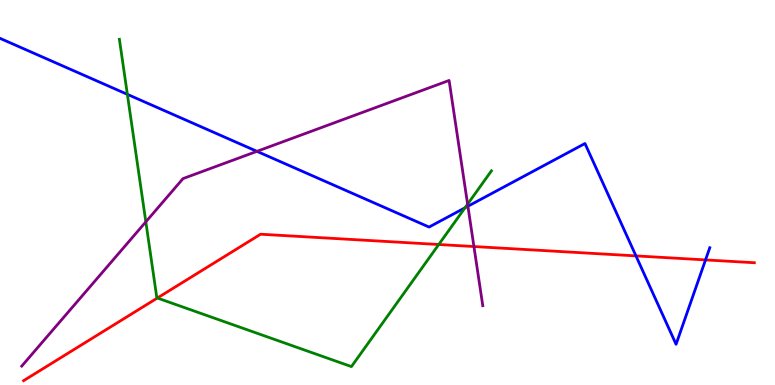[{'lines': ['blue', 'red'], 'intersections': [{'x': 8.21, 'y': 3.35}, {'x': 9.1, 'y': 3.25}]}, {'lines': ['green', 'red'], 'intersections': [{'x': 2.03, 'y': 2.26}, {'x': 5.66, 'y': 3.65}]}, {'lines': ['purple', 'red'], 'intersections': [{'x': 6.12, 'y': 3.6}]}, {'lines': ['blue', 'green'], 'intersections': [{'x': 1.64, 'y': 7.55}, {'x': 6.0, 'y': 4.6}]}, {'lines': ['blue', 'purple'], 'intersections': [{'x': 3.32, 'y': 6.07}, {'x': 6.04, 'y': 4.64}]}, {'lines': ['green', 'purple'], 'intersections': [{'x': 1.88, 'y': 4.24}, {'x': 6.03, 'y': 4.7}]}]